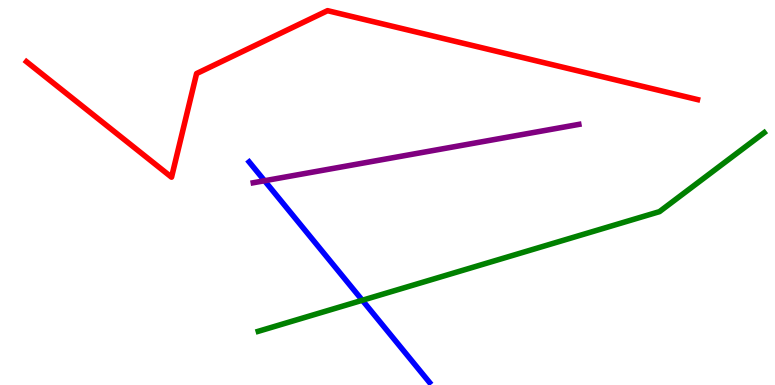[{'lines': ['blue', 'red'], 'intersections': []}, {'lines': ['green', 'red'], 'intersections': []}, {'lines': ['purple', 'red'], 'intersections': []}, {'lines': ['blue', 'green'], 'intersections': [{'x': 4.68, 'y': 2.2}]}, {'lines': ['blue', 'purple'], 'intersections': [{'x': 3.41, 'y': 5.31}]}, {'lines': ['green', 'purple'], 'intersections': []}]